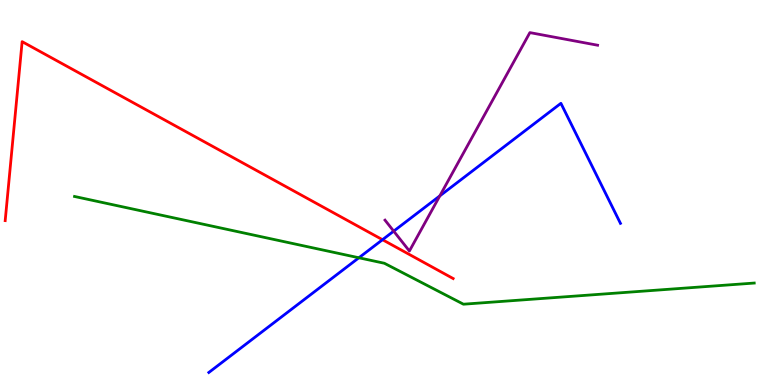[{'lines': ['blue', 'red'], 'intersections': [{'x': 4.94, 'y': 3.77}]}, {'lines': ['green', 'red'], 'intersections': []}, {'lines': ['purple', 'red'], 'intersections': []}, {'lines': ['blue', 'green'], 'intersections': [{'x': 4.63, 'y': 3.3}]}, {'lines': ['blue', 'purple'], 'intersections': [{'x': 5.08, 'y': 4.0}, {'x': 5.67, 'y': 4.91}]}, {'lines': ['green', 'purple'], 'intersections': []}]